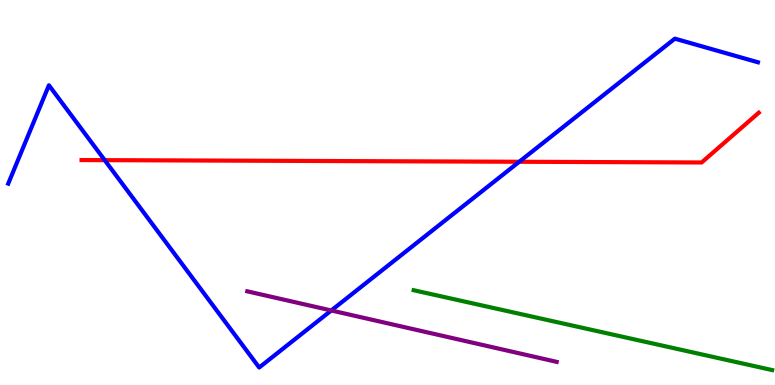[{'lines': ['blue', 'red'], 'intersections': [{'x': 1.35, 'y': 5.84}, {'x': 6.7, 'y': 5.8}]}, {'lines': ['green', 'red'], 'intersections': []}, {'lines': ['purple', 'red'], 'intersections': []}, {'lines': ['blue', 'green'], 'intersections': []}, {'lines': ['blue', 'purple'], 'intersections': [{'x': 4.27, 'y': 1.94}]}, {'lines': ['green', 'purple'], 'intersections': []}]